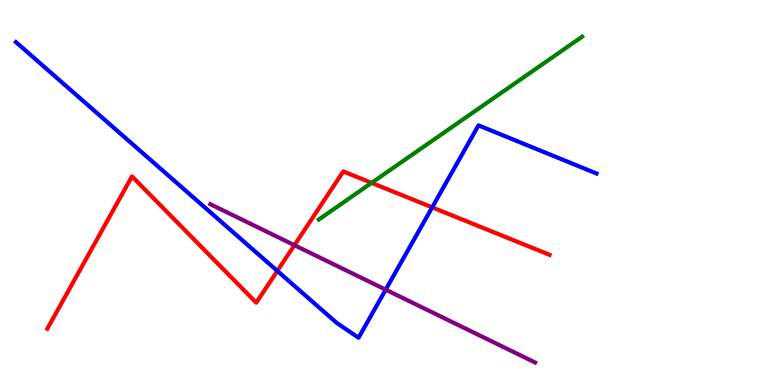[{'lines': ['blue', 'red'], 'intersections': [{'x': 3.58, 'y': 2.96}, {'x': 5.58, 'y': 4.61}]}, {'lines': ['green', 'red'], 'intersections': [{'x': 4.79, 'y': 5.25}]}, {'lines': ['purple', 'red'], 'intersections': [{'x': 3.8, 'y': 3.63}]}, {'lines': ['blue', 'green'], 'intersections': []}, {'lines': ['blue', 'purple'], 'intersections': [{'x': 4.98, 'y': 2.48}]}, {'lines': ['green', 'purple'], 'intersections': []}]